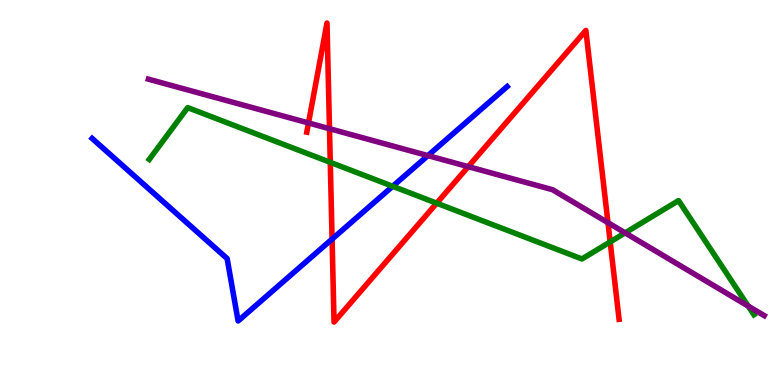[{'lines': ['blue', 'red'], 'intersections': [{'x': 4.28, 'y': 3.79}]}, {'lines': ['green', 'red'], 'intersections': [{'x': 4.26, 'y': 5.78}, {'x': 5.63, 'y': 4.72}, {'x': 7.87, 'y': 3.72}]}, {'lines': ['purple', 'red'], 'intersections': [{'x': 3.98, 'y': 6.81}, {'x': 4.25, 'y': 6.66}, {'x': 6.04, 'y': 5.67}, {'x': 7.84, 'y': 4.22}]}, {'lines': ['blue', 'green'], 'intersections': [{'x': 5.07, 'y': 5.16}]}, {'lines': ['blue', 'purple'], 'intersections': [{'x': 5.52, 'y': 5.96}]}, {'lines': ['green', 'purple'], 'intersections': [{'x': 8.07, 'y': 3.95}, {'x': 9.65, 'y': 2.05}]}]